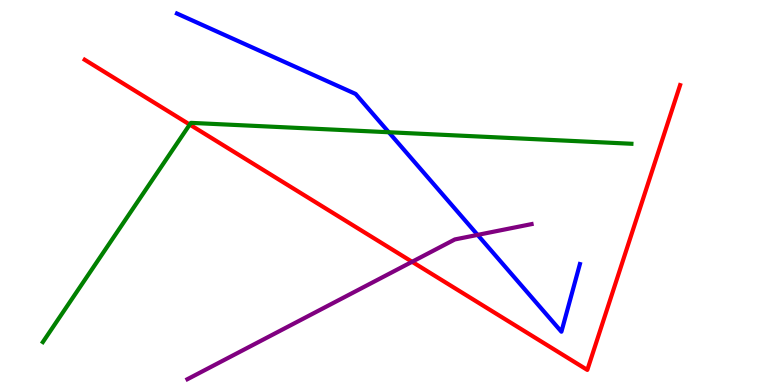[{'lines': ['blue', 'red'], 'intersections': []}, {'lines': ['green', 'red'], 'intersections': [{'x': 2.45, 'y': 6.76}]}, {'lines': ['purple', 'red'], 'intersections': [{'x': 5.32, 'y': 3.2}]}, {'lines': ['blue', 'green'], 'intersections': [{'x': 5.02, 'y': 6.57}]}, {'lines': ['blue', 'purple'], 'intersections': [{'x': 6.16, 'y': 3.9}]}, {'lines': ['green', 'purple'], 'intersections': []}]